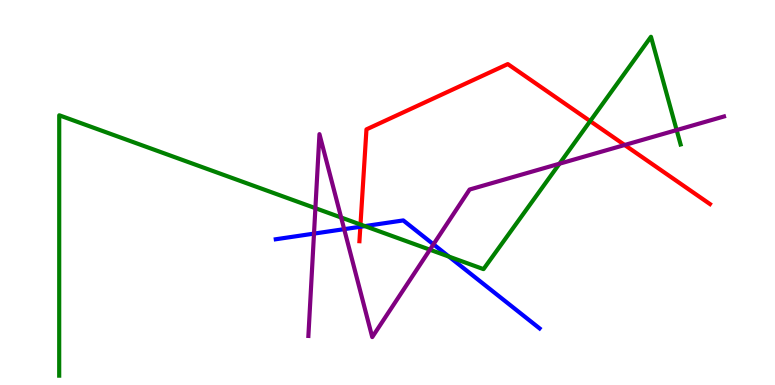[{'lines': ['blue', 'red'], 'intersections': [{'x': 4.65, 'y': 4.11}]}, {'lines': ['green', 'red'], 'intersections': [{'x': 4.65, 'y': 4.17}, {'x': 7.62, 'y': 6.85}]}, {'lines': ['purple', 'red'], 'intersections': [{'x': 8.06, 'y': 6.23}]}, {'lines': ['blue', 'green'], 'intersections': [{'x': 4.71, 'y': 4.13}, {'x': 5.79, 'y': 3.33}]}, {'lines': ['blue', 'purple'], 'intersections': [{'x': 4.05, 'y': 3.93}, {'x': 4.44, 'y': 4.05}, {'x': 5.59, 'y': 3.65}]}, {'lines': ['green', 'purple'], 'intersections': [{'x': 4.07, 'y': 4.59}, {'x': 4.4, 'y': 4.35}, {'x': 5.55, 'y': 3.51}, {'x': 7.22, 'y': 5.75}, {'x': 8.73, 'y': 6.62}]}]